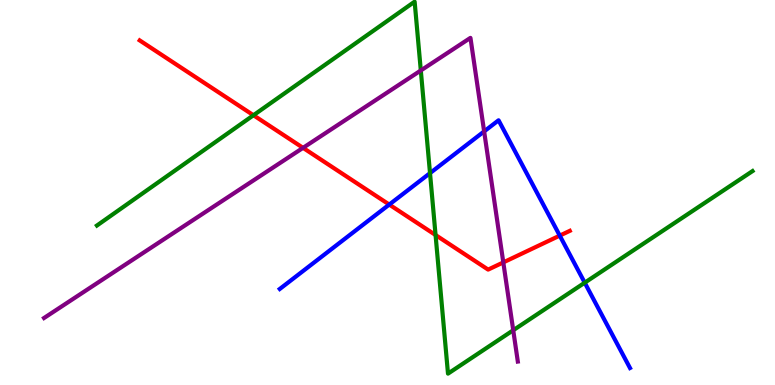[{'lines': ['blue', 'red'], 'intersections': [{'x': 5.02, 'y': 4.69}, {'x': 7.22, 'y': 3.88}]}, {'lines': ['green', 'red'], 'intersections': [{'x': 3.27, 'y': 7.01}, {'x': 5.62, 'y': 3.9}]}, {'lines': ['purple', 'red'], 'intersections': [{'x': 3.91, 'y': 6.16}, {'x': 6.49, 'y': 3.18}]}, {'lines': ['blue', 'green'], 'intersections': [{'x': 5.55, 'y': 5.5}, {'x': 7.54, 'y': 2.66}]}, {'lines': ['blue', 'purple'], 'intersections': [{'x': 6.25, 'y': 6.59}]}, {'lines': ['green', 'purple'], 'intersections': [{'x': 5.43, 'y': 8.17}, {'x': 6.62, 'y': 1.42}]}]